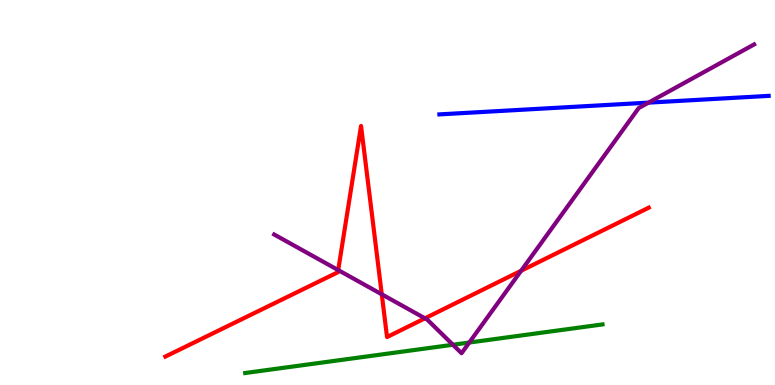[{'lines': ['blue', 'red'], 'intersections': []}, {'lines': ['green', 'red'], 'intersections': []}, {'lines': ['purple', 'red'], 'intersections': [{'x': 4.36, 'y': 2.98}, {'x': 4.93, 'y': 2.36}, {'x': 5.48, 'y': 1.73}, {'x': 6.72, 'y': 2.97}]}, {'lines': ['blue', 'green'], 'intersections': []}, {'lines': ['blue', 'purple'], 'intersections': [{'x': 8.37, 'y': 7.33}]}, {'lines': ['green', 'purple'], 'intersections': [{'x': 5.84, 'y': 1.05}, {'x': 6.06, 'y': 1.1}]}]